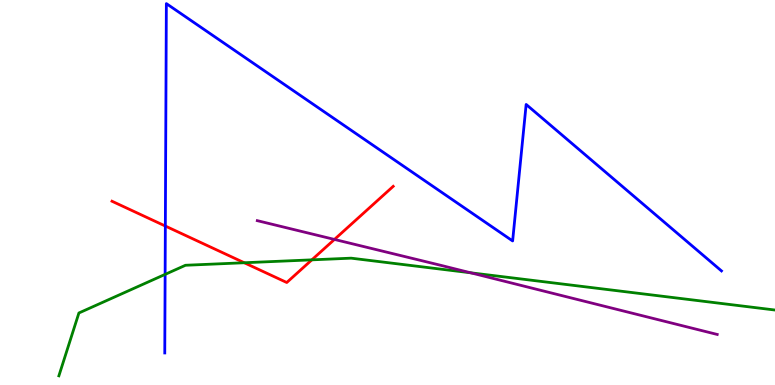[{'lines': ['blue', 'red'], 'intersections': [{'x': 2.13, 'y': 4.13}]}, {'lines': ['green', 'red'], 'intersections': [{'x': 3.15, 'y': 3.18}, {'x': 4.02, 'y': 3.25}]}, {'lines': ['purple', 'red'], 'intersections': [{'x': 4.32, 'y': 3.78}]}, {'lines': ['blue', 'green'], 'intersections': [{'x': 2.13, 'y': 2.87}]}, {'lines': ['blue', 'purple'], 'intersections': []}, {'lines': ['green', 'purple'], 'intersections': [{'x': 6.07, 'y': 2.91}]}]